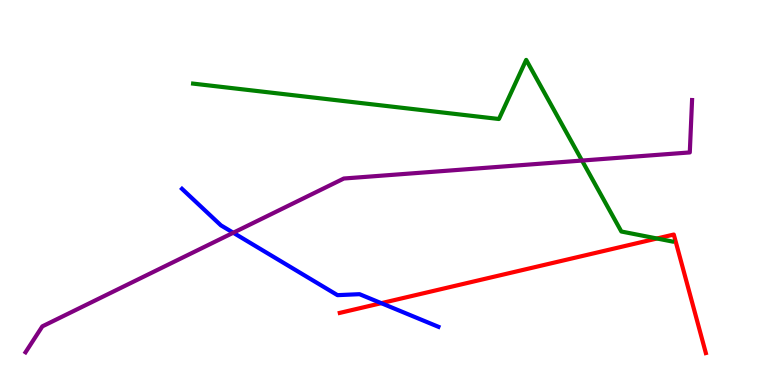[{'lines': ['blue', 'red'], 'intersections': [{'x': 4.92, 'y': 2.13}]}, {'lines': ['green', 'red'], 'intersections': [{'x': 8.48, 'y': 3.81}]}, {'lines': ['purple', 'red'], 'intersections': []}, {'lines': ['blue', 'green'], 'intersections': []}, {'lines': ['blue', 'purple'], 'intersections': [{'x': 3.01, 'y': 3.95}]}, {'lines': ['green', 'purple'], 'intersections': [{'x': 7.51, 'y': 5.83}]}]